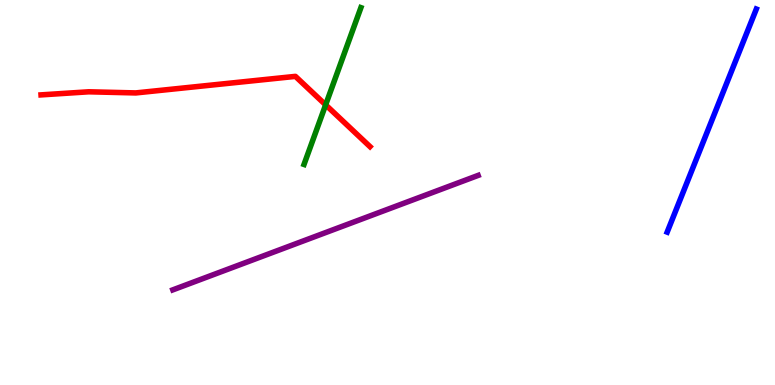[{'lines': ['blue', 'red'], 'intersections': []}, {'lines': ['green', 'red'], 'intersections': [{'x': 4.2, 'y': 7.28}]}, {'lines': ['purple', 'red'], 'intersections': []}, {'lines': ['blue', 'green'], 'intersections': []}, {'lines': ['blue', 'purple'], 'intersections': []}, {'lines': ['green', 'purple'], 'intersections': []}]